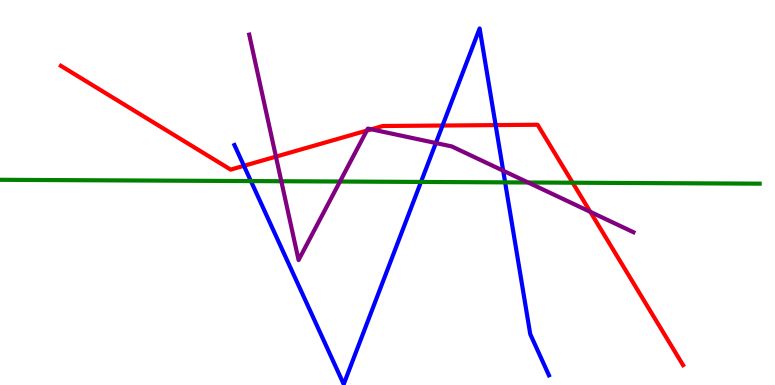[{'lines': ['blue', 'red'], 'intersections': [{'x': 3.15, 'y': 5.69}, {'x': 5.71, 'y': 6.74}, {'x': 6.4, 'y': 6.75}]}, {'lines': ['green', 'red'], 'intersections': [{'x': 7.39, 'y': 5.25}]}, {'lines': ['purple', 'red'], 'intersections': [{'x': 3.56, 'y': 5.93}, {'x': 4.73, 'y': 6.61}, {'x': 4.79, 'y': 6.64}, {'x': 7.62, 'y': 4.5}]}, {'lines': ['blue', 'green'], 'intersections': [{'x': 3.24, 'y': 5.3}, {'x': 5.43, 'y': 5.27}, {'x': 6.52, 'y': 5.26}]}, {'lines': ['blue', 'purple'], 'intersections': [{'x': 5.62, 'y': 6.28}, {'x': 6.49, 'y': 5.57}]}, {'lines': ['green', 'purple'], 'intersections': [{'x': 3.63, 'y': 5.29}, {'x': 4.39, 'y': 5.28}, {'x': 6.81, 'y': 5.26}]}]